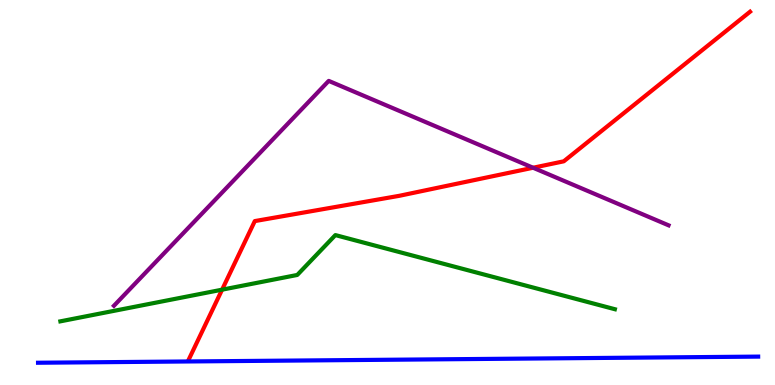[{'lines': ['blue', 'red'], 'intersections': []}, {'lines': ['green', 'red'], 'intersections': [{'x': 2.87, 'y': 2.48}]}, {'lines': ['purple', 'red'], 'intersections': [{'x': 6.88, 'y': 5.64}]}, {'lines': ['blue', 'green'], 'intersections': []}, {'lines': ['blue', 'purple'], 'intersections': []}, {'lines': ['green', 'purple'], 'intersections': []}]